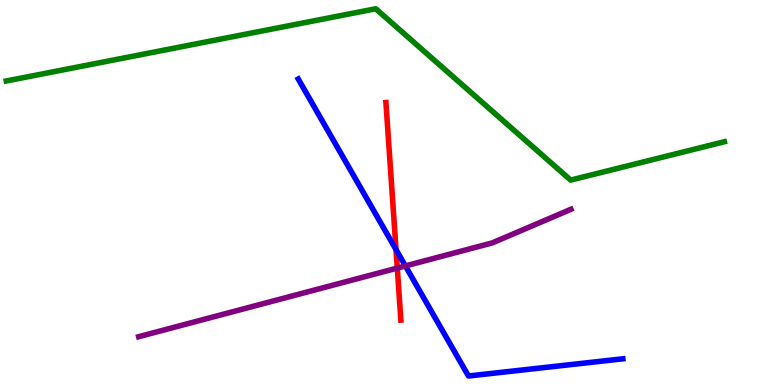[{'lines': ['blue', 'red'], 'intersections': [{'x': 5.11, 'y': 3.52}]}, {'lines': ['green', 'red'], 'intersections': []}, {'lines': ['purple', 'red'], 'intersections': [{'x': 5.13, 'y': 3.04}]}, {'lines': ['blue', 'green'], 'intersections': []}, {'lines': ['blue', 'purple'], 'intersections': [{'x': 5.23, 'y': 3.09}]}, {'lines': ['green', 'purple'], 'intersections': []}]